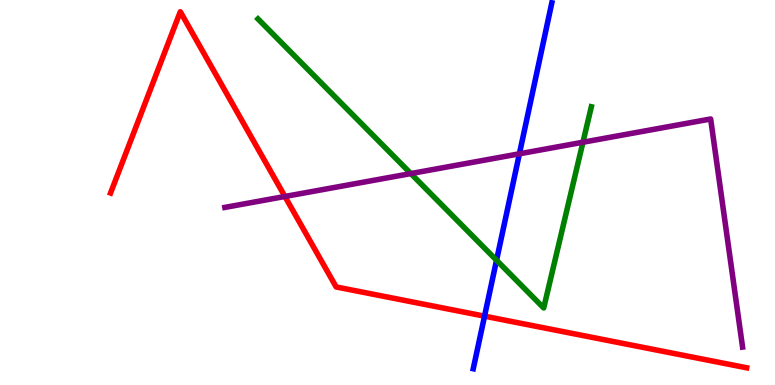[{'lines': ['blue', 'red'], 'intersections': [{'x': 6.25, 'y': 1.79}]}, {'lines': ['green', 'red'], 'intersections': []}, {'lines': ['purple', 'red'], 'intersections': [{'x': 3.68, 'y': 4.9}]}, {'lines': ['blue', 'green'], 'intersections': [{'x': 6.41, 'y': 3.24}]}, {'lines': ['blue', 'purple'], 'intersections': [{'x': 6.7, 'y': 6.01}]}, {'lines': ['green', 'purple'], 'intersections': [{'x': 5.3, 'y': 5.49}, {'x': 7.52, 'y': 6.31}]}]